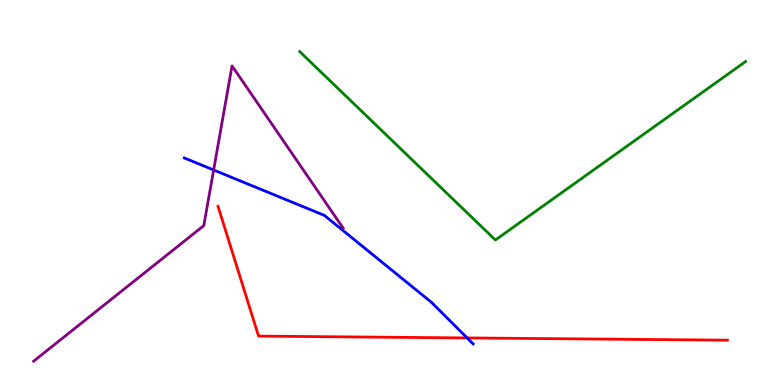[{'lines': ['blue', 'red'], 'intersections': [{'x': 6.03, 'y': 1.22}]}, {'lines': ['green', 'red'], 'intersections': []}, {'lines': ['purple', 'red'], 'intersections': []}, {'lines': ['blue', 'green'], 'intersections': []}, {'lines': ['blue', 'purple'], 'intersections': [{'x': 2.76, 'y': 5.58}]}, {'lines': ['green', 'purple'], 'intersections': []}]